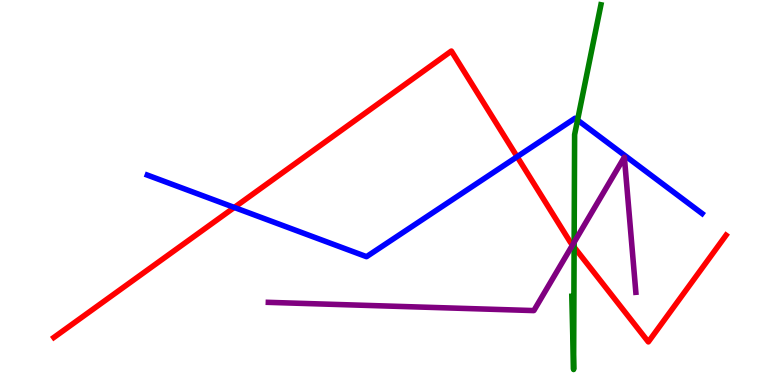[{'lines': ['blue', 'red'], 'intersections': [{'x': 3.02, 'y': 4.61}, {'x': 6.67, 'y': 5.93}]}, {'lines': ['green', 'red'], 'intersections': [{'x': 7.41, 'y': 3.58}]}, {'lines': ['purple', 'red'], 'intersections': [{'x': 7.39, 'y': 3.64}]}, {'lines': ['blue', 'green'], 'intersections': [{'x': 7.45, 'y': 6.88}]}, {'lines': ['blue', 'purple'], 'intersections': []}, {'lines': ['green', 'purple'], 'intersections': [{'x': 7.41, 'y': 3.71}]}]